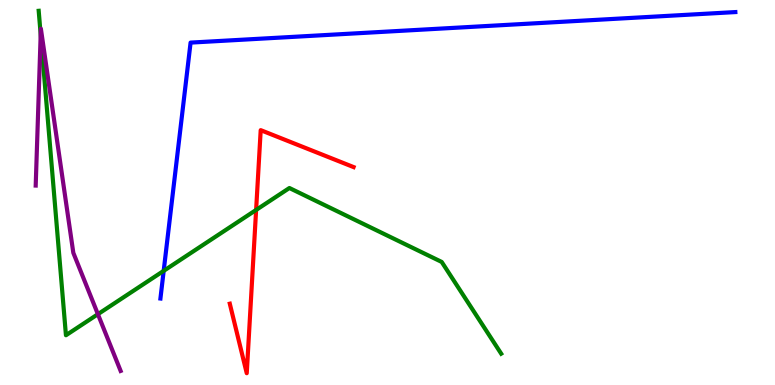[{'lines': ['blue', 'red'], 'intersections': []}, {'lines': ['green', 'red'], 'intersections': [{'x': 3.3, 'y': 4.55}]}, {'lines': ['purple', 'red'], 'intersections': []}, {'lines': ['blue', 'green'], 'intersections': [{'x': 2.11, 'y': 2.97}]}, {'lines': ['blue', 'purple'], 'intersections': []}, {'lines': ['green', 'purple'], 'intersections': [{'x': 0.525, 'y': 9.1}, {'x': 1.26, 'y': 1.84}]}]